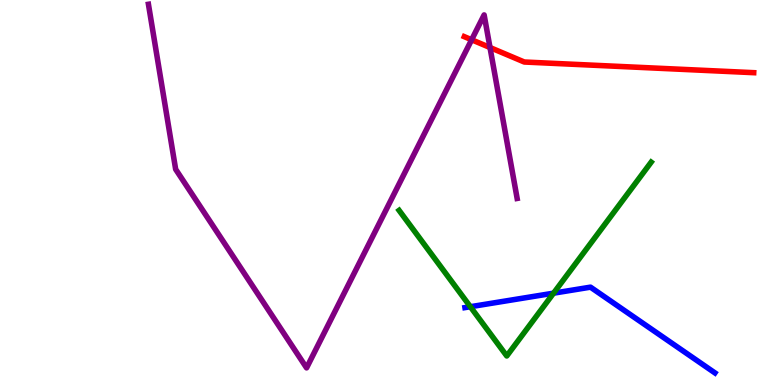[{'lines': ['blue', 'red'], 'intersections': []}, {'lines': ['green', 'red'], 'intersections': []}, {'lines': ['purple', 'red'], 'intersections': [{'x': 6.09, 'y': 8.97}, {'x': 6.32, 'y': 8.77}]}, {'lines': ['blue', 'green'], 'intersections': [{'x': 6.07, 'y': 2.03}, {'x': 7.14, 'y': 2.39}]}, {'lines': ['blue', 'purple'], 'intersections': []}, {'lines': ['green', 'purple'], 'intersections': []}]